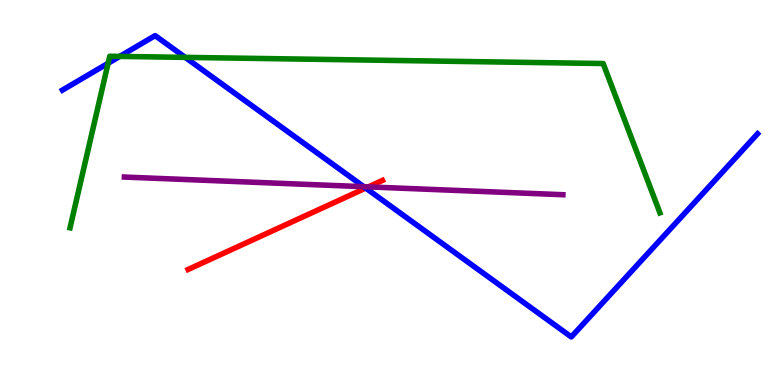[{'lines': ['blue', 'red'], 'intersections': [{'x': 4.72, 'y': 5.11}]}, {'lines': ['green', 'red'], 'intersections': []}, {'lines': ['purple', 'red'], 'intersections': [{'x': 4.75, 'y': 5.15}]}, {'lines': ['blue', 'green'], 'intersections': [{'x': 1.39, 'y': 8.36}, {'x': 1.55, 'y': 8.53}, {'x': 2.39, 'y': 8.51}]}, {'lines': ['blue', 'purple'], 'intersections': [{'x': 4.69, 'y': 5.15}]}, {'lines': ['green', 'purple'], 'intersections': []}]